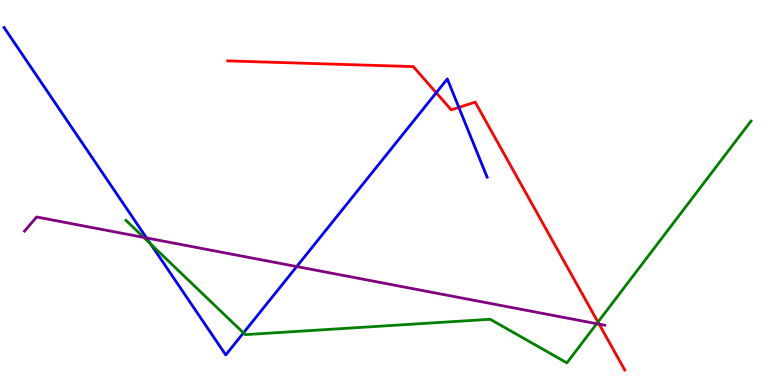[{'lines': ['blue', 'red'], 'intersections': [{'x': 5.63, 'y': 7.59}, {'x': 5.92, 'y': 7.21}]}, {'lines': ['green', 'red'], 'intersections': [{'x': 7.72, 'y': 1.63}]}, {'lines': ['purple', 'red'], 'intersections': [{'x': 7.73, 'y': 1.58}]}, {'lines': ['blue', 'green'], 'intersections': [{'x': 1.94, 'y': 3.66}, {'x': 3.14, 'y': 1.35}]}, {'lines': ['blue', 'purple'], 'intersections': [{'x': 1.89, 'y': 3.82}, {'x': 3.83, 'y': 3.08}]}, {'lines': ['green', 'purple'], 'intersections': [{'x': 1.86, 'y': 3.83}, {'x': 7.7, 'y': 1.59}]}]